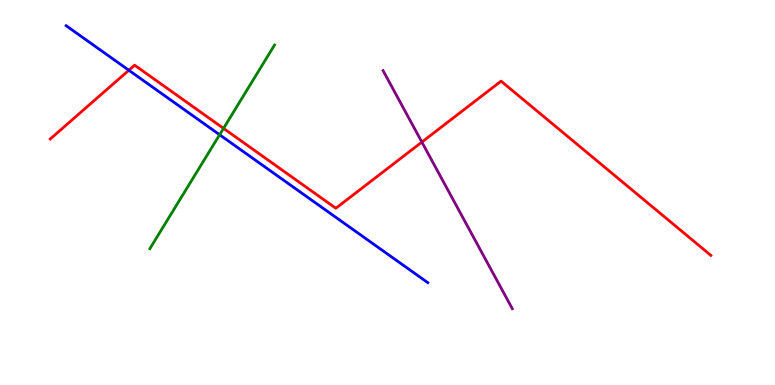[{'lines': ['blue', 'red'], 'intersections': [{'x': 1.66, 'y': 8.18}]}, {'lines': ['green', 'red'], 'intersections': [{'x': 2.88, 'y': 6.67}]}, {'lines': ['purple', 'red'], 'intersections': [{'x': 5.44, 'y': 6.31}]}, {'lines': ['blue', 'green'], 'intersections': [{'x': 2.83, 'y': 6.5}]}, {'lines': ['blue', 'purple'], 'intersections': []}, {'lines': ['green', 'purple'], 'intersections': []}]